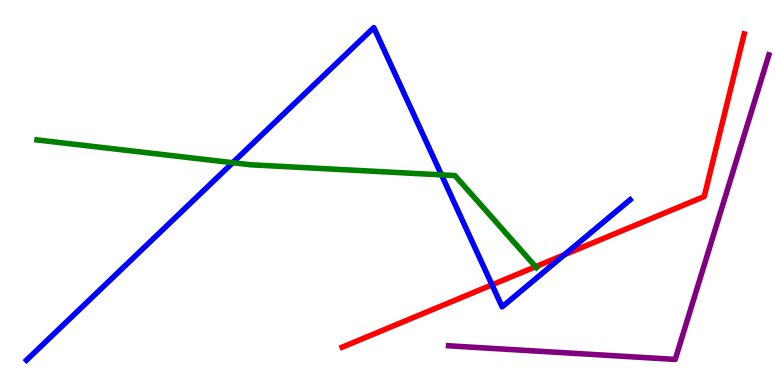[{'lines': ['blue', 'red'], 'intersections': [{'x': 6.35, 'y': 2.6}, {'x': 7.28, 'y': 3.38}]}, {'lines': ['green', 'red'], 'intersections': [{'x': 6.91, 'y': 3.07}]}, {'lines': ['purple', 'red'], 'intersections': []}, {'lines': ['blue', 'green'], 'intersections': [{'x': 3.0, 'y': 5.77}, {'x': 5.7, 'y': 5.46}]}, {'lines': ['blue', 'purple'], 'intersections': []}, {'lines': ['green', 'purple'], 'intersections': []}]